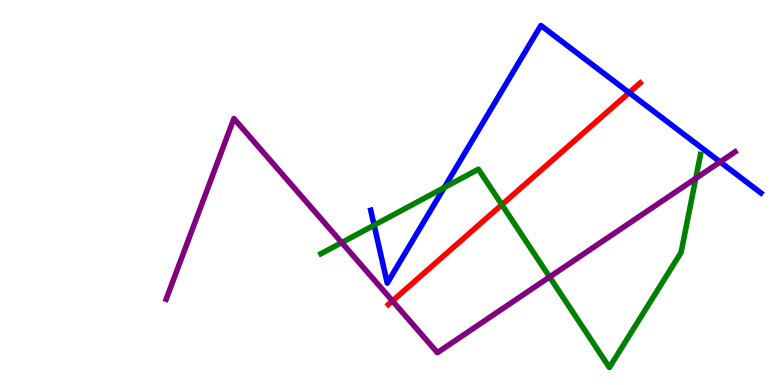[{'lines': ['blue', 'red'], 'intersections': [{'x': 8.12, 'y': 7.59}]}, {'lines': ['green', 'red'], 'intersections': [{'x': 6.48, 'y': 4.68}]}, {'lines': ['purple', 'red'], 'intersections': [{'x': 5.06, 'y': 2.18}]}, {'lines': ['blue', 'green'], 'intersections': [{'x': 4.83, 'y': 4.15}, {'x': 5.73, 'y': 5.13}]}, {'lines': ['blue', 'purple'], 'intersections': [{'x': 9.29, 'y': 5.79}]}, {'lines': ['green', 'purple'], 'intersections': [{'x': 4.41, 'y': 3.7}, {'x': 7.09, 'y': 2.81}, {'x': 8.98, 'y': 5.37}]}]